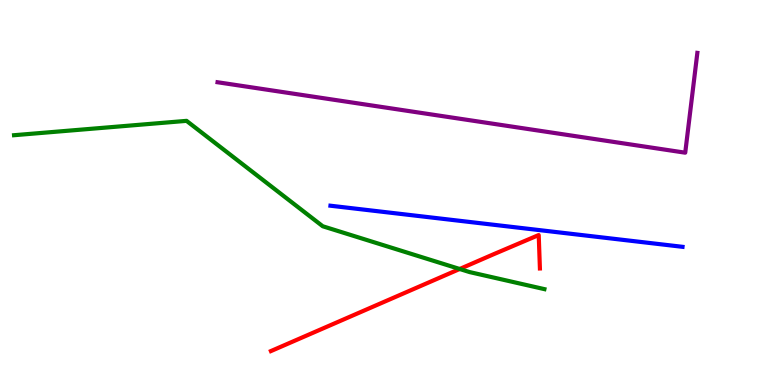[{'lines': ['blue', 'red'], 'intersections': []}, {'lines': ['green', 'red'], 'intersections': [{'x': 5.93, 'y': 3.01}]}, {'lines': ['purple', 'red'], 'intersections': []}, {'lines': ['blue', 'green'], 'intersections': []}, {'lines': ['blue', 'purple'], 'intersections': []}, {'lines': ['green', 'purple'], 'intersections': []}]